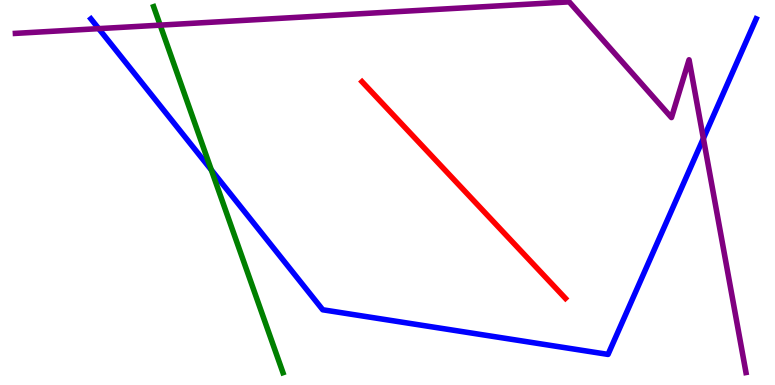[{'lines': ['blue', 'red'], 'intersections': []}, {'lines': ['green', 'red'], 'intersections': []}, {'lines': ['purple', 'red'], 'intersections': []}, {'lines': ['blue', 'green'], 'intersections': [{'x': 2.73, 'y': 5.58}]}, {'lines': ['blue', 'purple'], 'intersections': [{'x': 1.27, 'y': 9.26}, {'x': 9.08, 'y': 6.4}]}, {'lines': ['green', 'purple'], 'intersections': [{'x': 2.07, 'y': 9.35}]}]